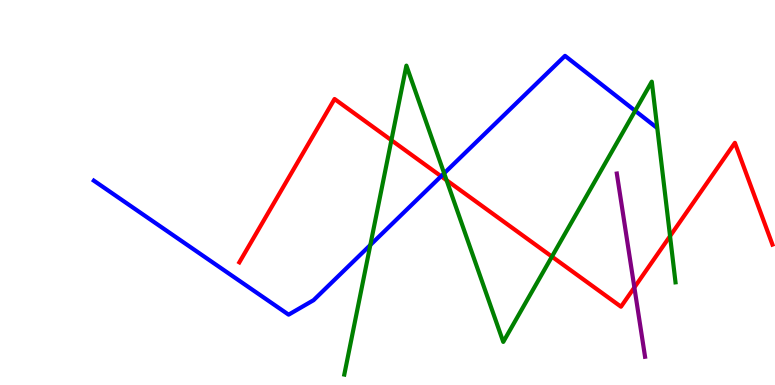[{'lines': ['blue', 'red'], 'intersections': [{'x': 5.69, 'y': 5.42}]}, {'lines': ['green', 'red'], 'intersections': [{'x': 5.05, 'y': 6.36}, {'x': 5.76, 'y': 5.32}, {'x': 7.12, 'y': 3.33}, {'x': 8.65, 'y': 3.87}]}, {'lines': ['purple', 'red'], 'intersections': [{'x': 8.19, 'y': 2.53}]}, {'lines': ['blue', 'green'], 'intersections': [{'x': 4.78, 'y': 3.64}, {'x': 5.73, 'y': 5.5}, {'x': 8.2, 'y': 7.12}]}, {'lines': ['blue', 'purple'], 'intersections': []}, {'lines': ['green', 'purple'], 'intersections': []}]